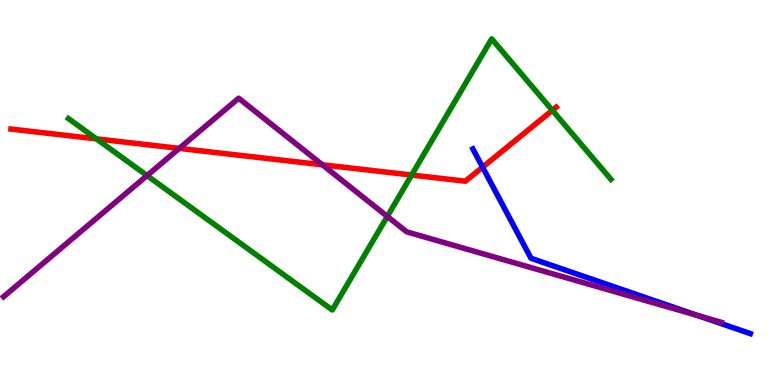[{'lines': ['blue', 'red'], 'intersections': [{'x': 6.23, 'y': 5.66}]}, {'lines': ['green', 'red'], 'intersections': [{'x': 1.24, 'y': 6.39}, {'x': 5.31, 'y': 5.45}, {'x': 7.13, 'y': 7.13}]}, {'lines': ['purple', 'red'], 'intersections': [{'x': 2.31, 'y': 6.15}, {'x': 4.16, 'y': 5.72}]}, {'lines': ['blue', 'green'], 'intersections': []}, {'lines': ['blue', 'purple'], 'intersections': [{'x': 9.0, 'y': 1.81}]}, {'lines': ['green', 'purple'], 'intersections': [{'x': 1.9, 'y': 5.44}, {'x': 5.0, 'y': 4.38}]}]